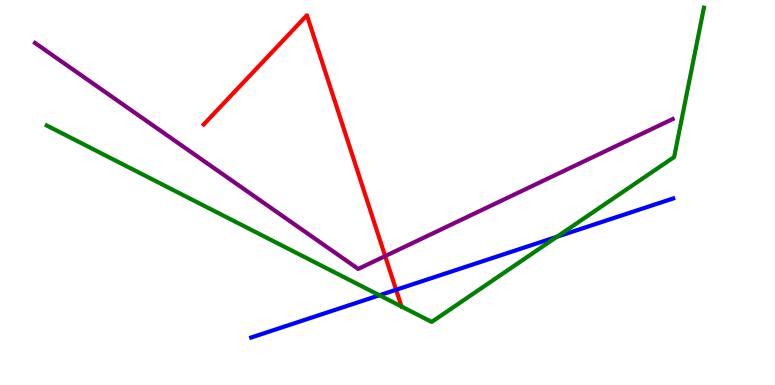[{'lines': ['blue', 'red'], 'intersections': [{'x': 5.11, 'y': 2.47}]}, {'lines': ['green', 'red'], 'intersections': []}, {'lines': ['purple', 'red'], 'intersections': [{'x': 4.97, 'y': 3.35}]}, {'lines': ['blue', 'green'], 'intersections': [{'x': 4.9, 'y': 2.33}, {'x': 7.19, 'y': 3.85}]}, {'lines': ['blue', 'purple'], 'intersections': []}, {'lines': ['green', 'purple'], 'intersections': []}]